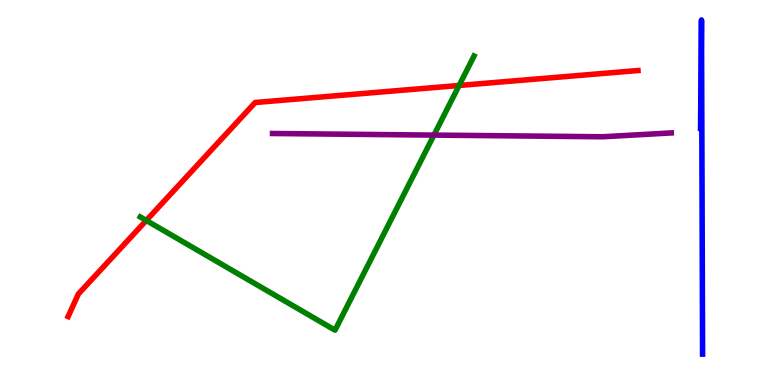[{'lines': ['blue', 'red'], 'intersections': []}, {'lines': ['green', 'red'], 'intersections': [{'x': 1.89, 'y': 4.27}, {'x': 5.92, 'y': 7.78}]}, {'lines': ['purple', 'red'], 'intersections': []}, {'lines': ['blue', 'green'], 'intersections': []}, {'lines': ['blue', 'purple'], 'intersections': []}, {'lines': ['green', 'purple'], 'intersections': [{'x': 5.6, 'y': 6.49}]}]